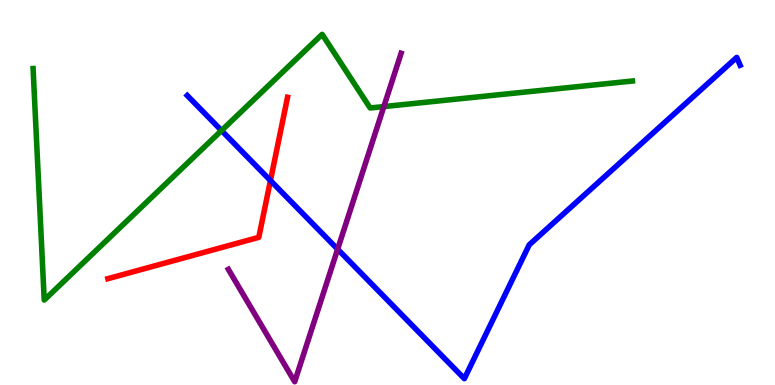[{'lines': ['blue', 'red'], 'intersections': [{'x': 3.49, 'y': 5.31}]}, {'lines': ['green', 'red'], 'intersections': []}, {'lines': ['purple', 'red'], 'intersections': []}, {'lines': ['blue', 'green'], 'intersections': [{'x': 2.86, 'y': 6.61}]}, {'lines': ['blue', 'purple'], 'intersections': [{'x': 4.36, 'y': 3.53}]}, {'lines': ['green', 'purple'], 'intersections': [{'x': 4.95, 'y': 7.23}]}]